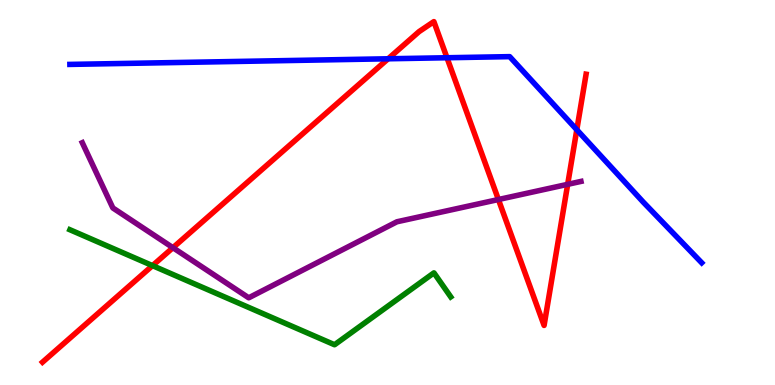[{'lines': ['blue', 'red'], 'intersections': [{'x': 5.01, 'y': 8.47}, {'x': 5.77, 'y': 8.5}, {'x': 7.44, 'y': 6.63}]}, {'lines': ['green', 'red'], 'intersections': [{'x': 1.97, 'y': 3.1}]}, {'lines': ['purple', 'red'], 'intersections': [{'x': 2.23, 'y': 3.57}, {'x': 6.43, 'y': 4.82}, {'x': 7.32, 'y': 5.21}]}, {'lines': ['blue', 'green'], 'intersections': []}, {'lines': ['blue', 'purple'], 'intersections': []}, {'lines': ['green', 'purple'], 'intersections': []}]